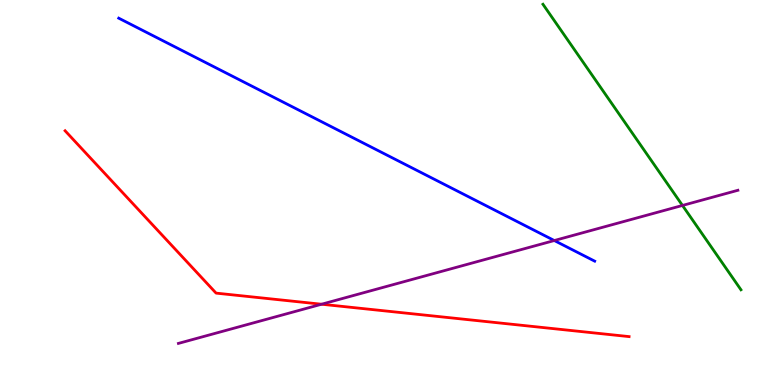[{'lines': ['blue', 'red'], 'intersections': []}, {'lines': ['green', 'red'], 'intersections': []}, {'lines': ['purple', 'red'], 'intersections': [{'x': 4.15, 'y': 2.1}]}, {'lines': ['blue', 'green'], 'intersections': []}, {'lines': ['blue', 'purple'], 'intersections': [{'x': 7.15, 'y': 3.75}]}, {'lines': ['green', 'purple'], 'intersections': [{'x': 8.81, 'y': 4.66}]}]